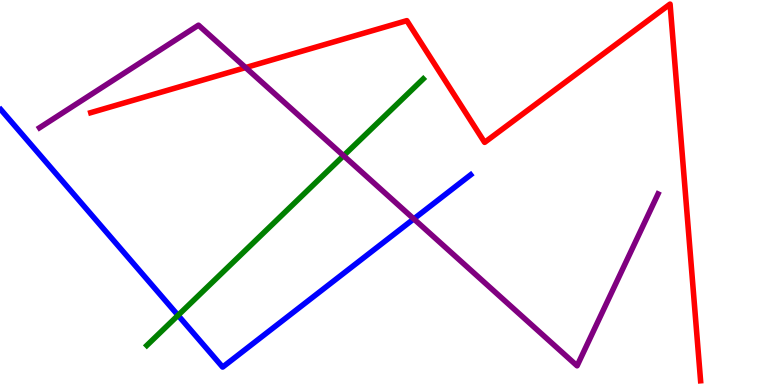[{'lines': ['blue', 'red'], 'intersections': []}, {'lines': ['green', 'red'], 'intersections': []}, {'lines': ['purple', 'red'], 'intersections': [{'x': 3.17, 'y': 8.24}]}, {'lines': ['blue', 'green'], 'intersections': [{'x': 2.3, 'y': 1.81}]}, {'lines': ['blue', 'purple'], 'intersections': [{'x': 5.34, 'y': 4.31}]}, {'lines': ['green', 'purple'], 'intersections': [{'x': 4.43, 'y': 5.96}]}]